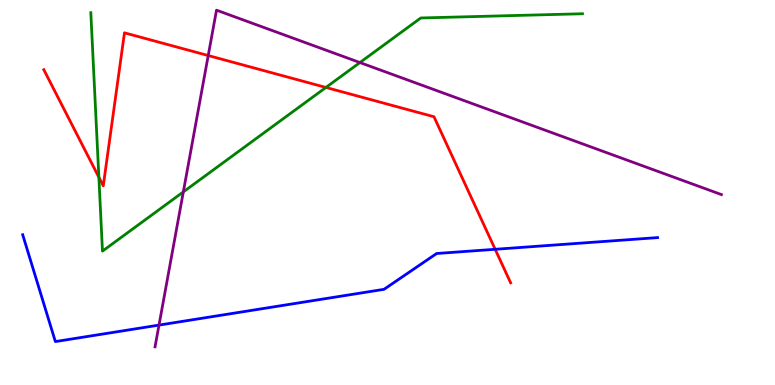[{'lines': ['blue', 'red'], 'intersections': [{'x': 6.39, 'y': 3.52}]}, {'lines': ['green', 'red'], 'intersections': [{'x': 1.28, 'y': 5.4}, {'x': 4.21, 'y': 7.73}]}, {'lines': ['purple', 'red'], 'intersections': [{'x': 2.69, 'y': 8.56}]}, {'lines': ['blue', 'green'], 'intersections': []}, {'lines': ['blue', 'purple'], 'intersections': [{'x': 2.05, 'y': 1.56}]}, {'lines': ['green', 'purple'], 'intersections': [{'x': 2.37, 'y': 5.02}, {'x': 4.64, 'y': 8.38}]}]